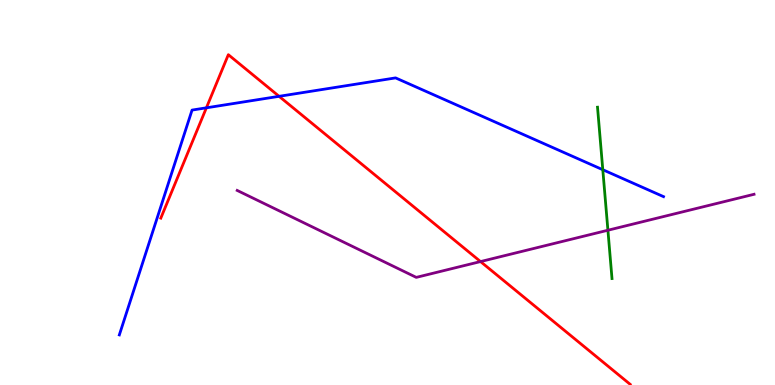[{'lines': ['blue', 'red'], 'intersections': [{'x': 2.66, 'y': 7.2}, {'x': 3.6, 'y': 7.5}]}, {'lines': ['green', 'red'], 'intersections': []}, {'lines': ['purple', 'red'], 'intersections': [{'x': 6.2, 'y': 3.21}]}, {'lines': ['blue', 'green'], 'intersections': [{'x': 7.78, 'y': 5.59}]}, {'lines': ['blue', 'purple'], 'intersections': []}, {'lines': ['green', 'purple'], 'intersections': [{'x': 7.84, 'y': 4.02}]}]